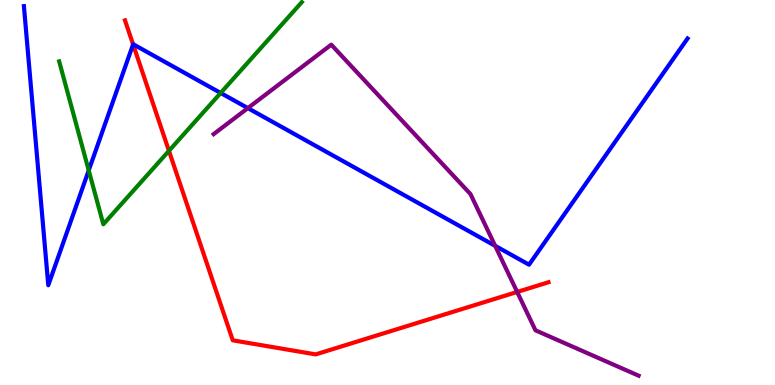[{'lines': ['blue', 'red'], 'intersections': [{'x': 1.72, 'y': 8.85}]}, {'lines': ['green', 'red'], 'intersections': [{'x': 2.18, 'y': 6.08}]}, {'lines': ['purple', 'red'], 'intersections': [{'x': 6.67, 'y': 2.42}]}, {'lines': ['blue', 'green'], 'intersections': [{'x': 1.14, 'y': 5.57}, {'x': 2.85, 'y': 7.59}]}, {'lines': ['blue', 'purple'], 'intersections': [{'x': 3.2, 'y': 7.19}, {'x': 6.39, 'y': 3.61}]}, {'lines': ['green', 'purple'], 'intersections': []}]